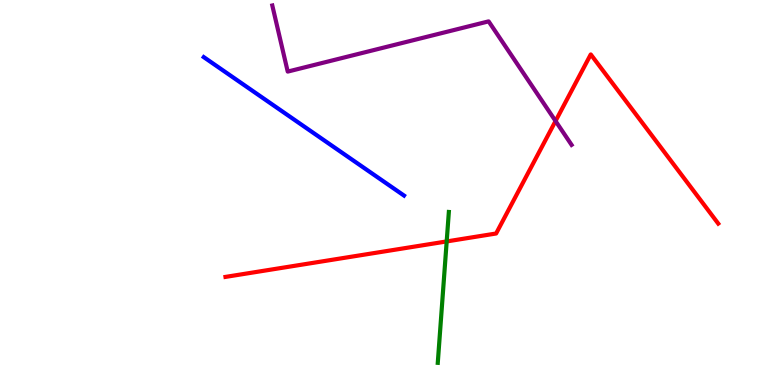[{'lines': ['blue', 'red'], 'intersections': []}, {'lines': ['green', 'red'], 'intersections': [{'x': 5.76, 'y': 3.73}]}, {'lines': ['purple', 'red'], 'intersections': [{'x': 7.17, 'y': 6.86}]}, {'lines': ['blue', 'green'], 'intersections': []}, {'lines': ['blue', 'purple'], 'intersections': []}, {'lines': ['green', 'purple'], 'intersections': []}]